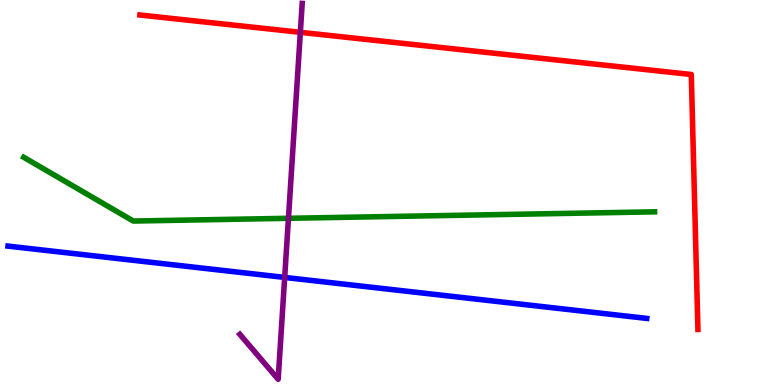[{'lines': ['blue', 'red'], 'intersections': []}, {'lines': ['green', 'red'], 'intersections': []}, {'lines': ['purple', 'red'], 'intersections': [{'x': 3.88, 'y': 9.16}]}, {'lines': ['blue', 'green'], 'intersections': []}, {'lines': ['blue', 'purple'], 'intersections': [{'x': 3.67, 'y': 2.79}]}, {'lines': ['green', 'purple'], 'intersections': [{'x': 3.72, 'y': 4.33}]}]